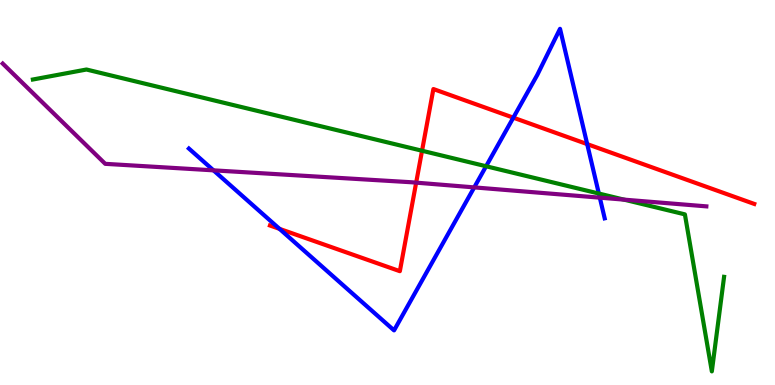[{'lines': ['blue', 'red'], 'intersections': [{'x': 3.61, 'y': 4.06}, {'x': 6.62, 'y': 6.94}, {'x': 7.58, 'y': 6.26}]}, {'lines': ['green', 'red'], 'intersections': [{'x': 5.45, 'y': 6.08}]}, {'lines': ['purple', 'red'], 'intersections': [{'x': 5.37, 'y': 5.26}]}, {'lines': ['blue', 'green'], 'intersections': [{'x': 6.27, 'y': 5.68}, {'x': 7.73, 'y': 4.97}]}, {'lines': ['blue', 'purple'], 'intersections': [{'x': 2.75, 'y': 5.58}, {'x': 6.12, 'y': 5.13}, {'x': 7.74, 'y': 4.87}]}, {'lines': ['green', 'purple'], 'intersections': [{'x': 8.05, 'y': 4.81}]}]